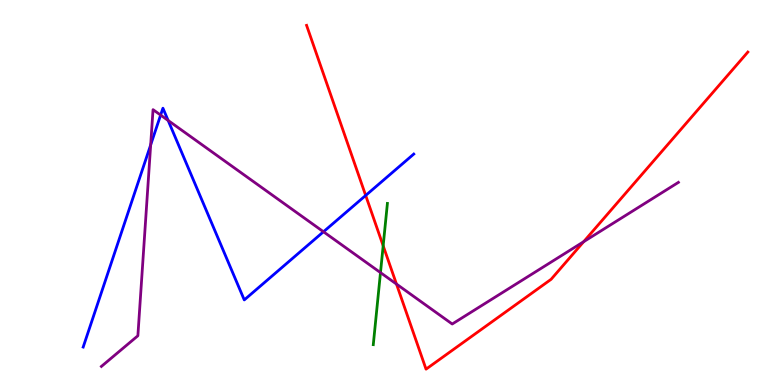[{'lines': ['blue', 'red'], 'intersections': [{'x': 4.72, 'y': 4.92}]}, {'lines': ['green', 'red'], 'intersections': [{'x': 4.94, 'y': 3.62}]}, {'lines': ['purple', 'red'], 'intersections': [{'x': 5.12, 'y': 2.62}, {'x': 7.53, 'y': 3.72}]}, {'lines': ['blue', 'green'], 'intersections': []}, {'lines': ['blue', 'purple'], 'intersections': [{'x': 1.94, 'y': 6.24}, {'x': 2.07, 'y': 7.01}, {'x': 2.17, 'y': 6.87}, {'x': 4.17, 'y': 3.98}]}, {'lines': ['green', 'purple'], 'intersections': [{'x': 4.91, 'y': 2.92}]}]